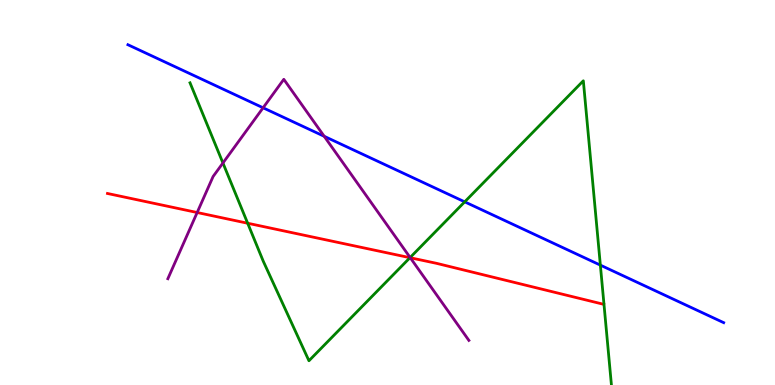[{'lines': ['blue', 'red'], 'intersections': []}, {'lines': ['green', 'red'], 'intersections': [{'x': 3.2, 'y': 4.2}, {'x': 5.29, 'y': 3.31}]}, {'lines': ['purple', 'red'], 'intersections': [{'x': 2.54, 'y': 4.48}, {'x': 5.29, 'y': 3.3}]}, {'lines': ['blue', 'green'], 'intersections': [{'x': 6.0, 'y': 4.76}, {'x': 7.75, 'y': 3.11}]}, {'lines': ['blue', 'purple'], 'intersections': [{'x': 3.39, 'y': 7.2}, {'x': 4.18, 'y': 6.46}]}, {'lines': ['green', 'purple'], 'intersections': [{'x': 2.88, 'y': 5.77}, {'x': 5.29, 'y': 3.31}]}]